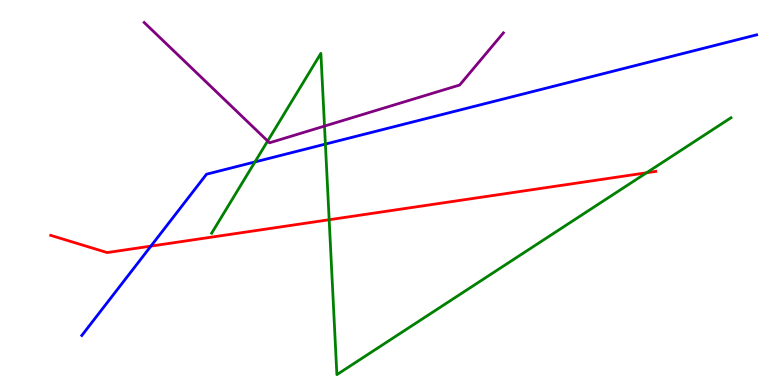[{'lines': ['blue', 'red'], 'intersections': [{'x': 1.95, 'y': 3.61}]}, {'lines': ['green', 'red'], 'intersections': [{'x': 4.25, 'y': 4.29}, {'x': 8.34, 'y': 5.51}]}, {'lines': ['purple', 'red'], 'intersections': []}, {'lines': ['blue', 'green'], 'intersections': [{'x': 3.29, 'y': 5.79}, {'x': 4.2, 'y': 6.26}]}, {'lines': ['blue', 'purple'], 'intersections': []}, {'lines': ['green', 'purple'], 'intersections': [{'x': 3.45, 'y': 6.34}, {'x': 4.19, 'y': 6.72}]}]